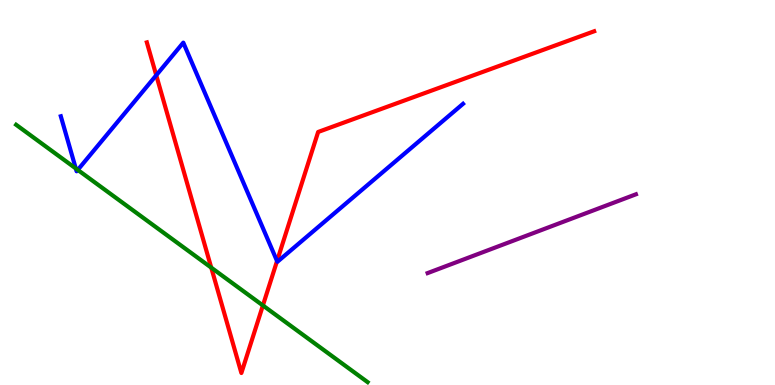[{'lines': ['blue', 'red'], 'intersections': [{'x': 2.02, 'y': 8.05}, {'x': 3.57, 'y': 3.22}]}, {'lines': ['green', 'red'], 'intersections': [{'x': 2.73, 'y': 3.05}, {'x': 3.39, 'y': 2.07}]}, {'lines': ['purple', 'red'], 'intersections': []}, {'lines': ['blue', 'green'], 'intersections': [{'x': 0.978, 'y': 5.62}, {'x': 1.0, 'y': 5.59}]}, {'lines': ['blue', 'purple'], 'intersections': []}, {'lines': ['green', 'purple'], 'intersections': []}]